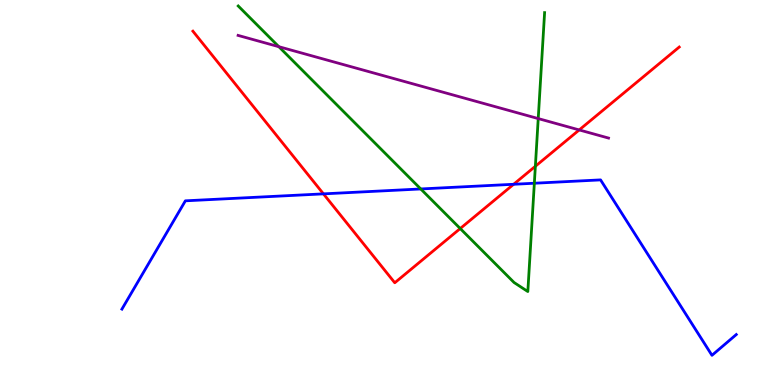[{'lines': ['blue', 'red'], 'intersections': [{'x': 4.17, 'y': 4.96}, {'x': 6.63, 'y': 5.21}]}, {'lines': ['green', 'red'], 'intersections': [{'x': 5.94, 'y': 4.06}, {'x': 6.91, 'y': 5.68}]}, {'lines': ['purple', 'red'], 'intersections': [{'x': 7.47, 'y': 6.63}]}, {'lines': ['blue', 'green'], 'intersections': [{'x': 5.43, 'y': 5.09}, {'x': 6.89, 'y': 5.24}]}, {'lines': ['blue', 'purple'], 'intersections': []}, {'lines': ['green', 'purple'], 'intersections': [{'x': 3.6, 'y': 8.79}, {'x': 6.94, 'y': 6.92}]}]